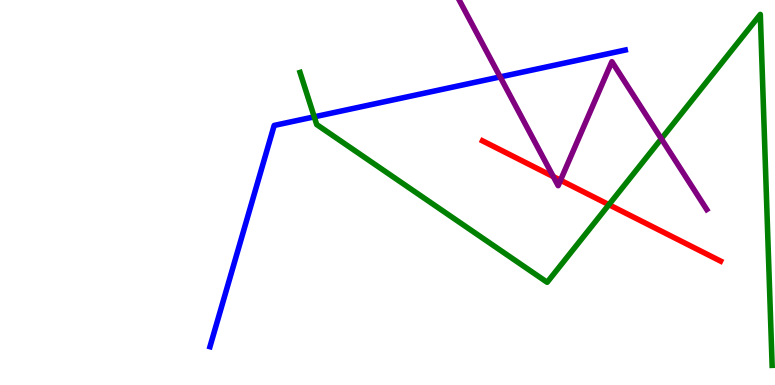[{'lines': ['blue', 'red'], 'intersections': []}, {'lines': ['green', 'red'], 'intersections': [{'x': 7.86, 'y': 4.68}]}, {'lines': ['purple', 'red'], 'intersections': [{'x': 7.14, 'y': 5.41}, {'x': 7.23, 'y': 5.32}]}, {'lines': ['blue', 'green'], 'intersections': [{'x': 4.05, 'y': 6.97}]}, {'lines': ['blue', 'purple'], 'intersections': [{'x': 6.45, 'y': 8.0}]}, {'lines': ['green', 'purple'], 'intersections': [{'x': 8.53, 'y': 6.4}]}]